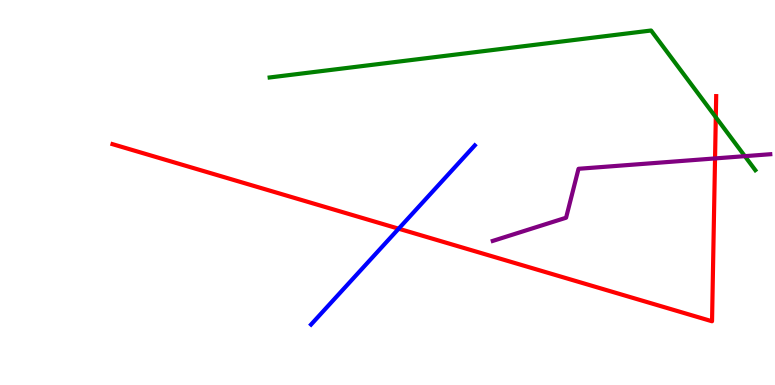[{'lines': ['blue', 'red'], 'intersections': [{'x': 5.14, 'y': 4.06}]}, {'lines': ['green', 'red'], 'intersections': [{'x': 9.24, 'y': 6.95}]}, {'lines': ['purple', 'red'], 'intersections': [{'x': 9.23, 'y': 5.89}]}, {'lines': ['blue', 'green'], 'intersections': []}, {'lines': ['blue', 'purple'], 'intersections': []}, {'lines': ['green', 'purple'], 'intersections': [{'x': 9.61, 'y': 5.94}]}]